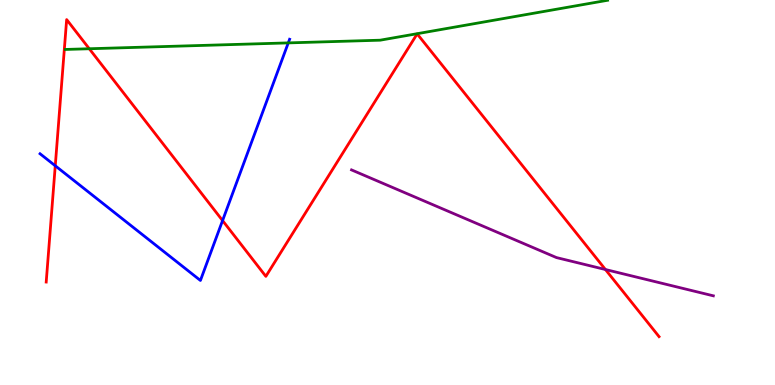[{'lines': ['blue', 'red'], 'intersections': [{'x': 0.713, 'y': 5.69}, {'x': 2.87, 'y': 4.27}]}, {'lines': ['green', 'red'], 'intersections': [{'x': 1.15, 'y': 8.73}]}, {'lines': ['purple', 'red'], 'intersections': [{'x': 7.81, 'y': 3.0}]}, {'lines': ['blue', 'green'], 'intersections': [{'x': 3.72, 'y': 8.89}]}, {'lines': ['blue', 'purple'], 'intersections': []}, {'lines': ['green', 'purple'], 'intersections': []}]